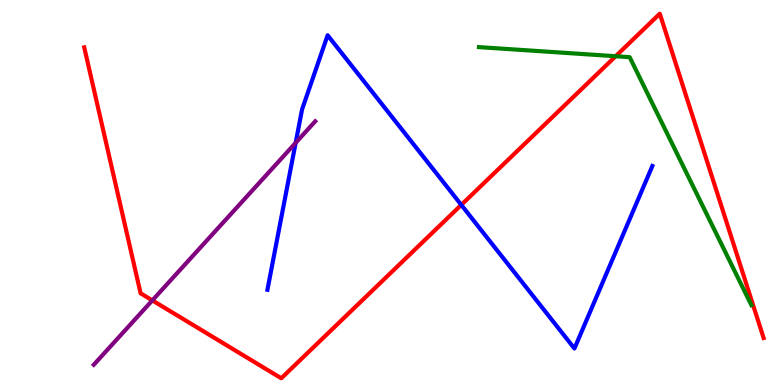[{'lines': ['blue', 'red'], 'intersections': [{'x': 5.95, 'y': 4.68}]}, {'lines': ['green', 'red'], 'intersections': [{'x': 7.94, 'y': 8.54}]}, {'lines': ['purple', 'red'], 'intersections': [{'x': 1.97, 'y': 2.2}]}, {'lines': ['blue', 'green'], 'intersections': []}, {'lines': ['blue', 'purple'], 'intersections': [{'x': 3.81, 'y': 6.29}]}, {'lines': ['green', 'purple'], 'intersections': []}]